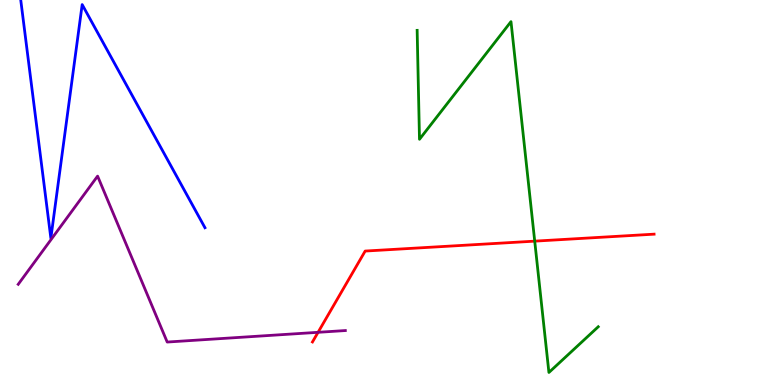[{'lines': ['blue', 'red'], 'intersections': []}, {'lines': ['green', 'red'], 'intersections': [{'x': 6.9, 'y': 3.74}]}, {'lines': ['purple', 'red'], 'intersections': [{'x': 4.1, 'y': 1.37}]}, {'lines': ['blue', 'green'], 'intersections': []}, {'lines': ['blue', 'purple'], 'intersections': []}, {'lines': ['green', 'purple'], 'intersections': []}]